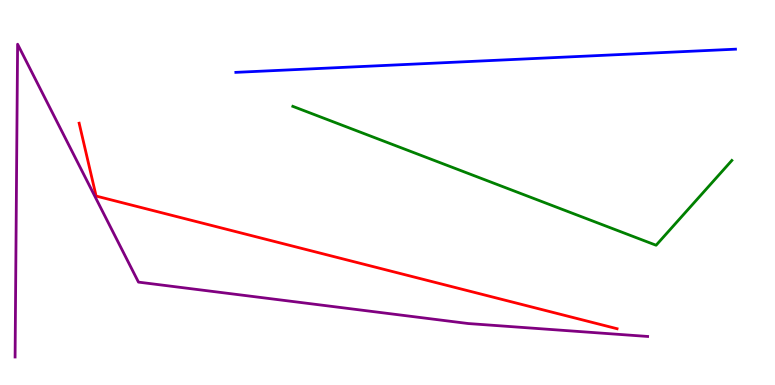[{'lines': ['blue', 'red'], 'intersections': []}, {'lines': ['green', 'red'], 'intersections': []}, {'lines': ['purple', 'red'], 'intersections': []}, {'lines': ['blue', 'green'], 'intersections': []}, {'lines': ['blue', 'purple'], 'intersections': []}, {'lines': ['green', 'purple'], 'intersections': []}]